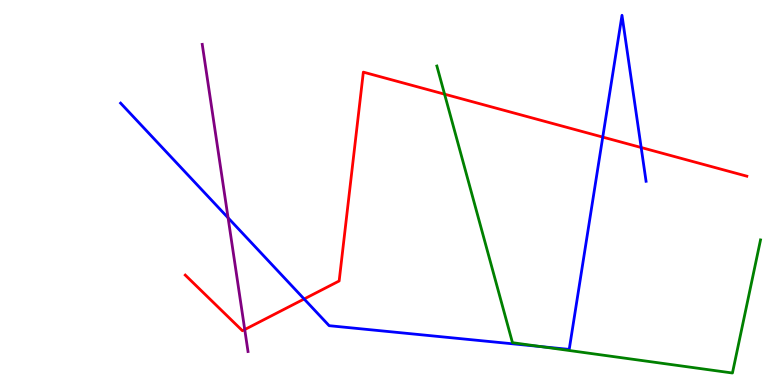[{'lines': ['blue', 'red'], 'intersections': [{'x': 3.92, 'y': 2.23}, {'x': 7.78, 'y': 6.44}, {'x': 8.27, 'y': 6.17}]}, {'lines': ['green', 'red'], 'intersections': [{'x': 5.74, 'y': 7.55}]}, {'lines': ['purple', 'red'], 'intersections': [{'x': 3.16, 'y': 1.44}]}, {'lines': ['blue', 'green'], 'intersections': [{'x': 6.98, 'y': 0.997}]}, {'lines': ['blue', 'purple'], 'intersections': [{'x': 2.94, 'y': 4.34}]}, {'lines': ['green', 'purple'], 'intersections': []}]